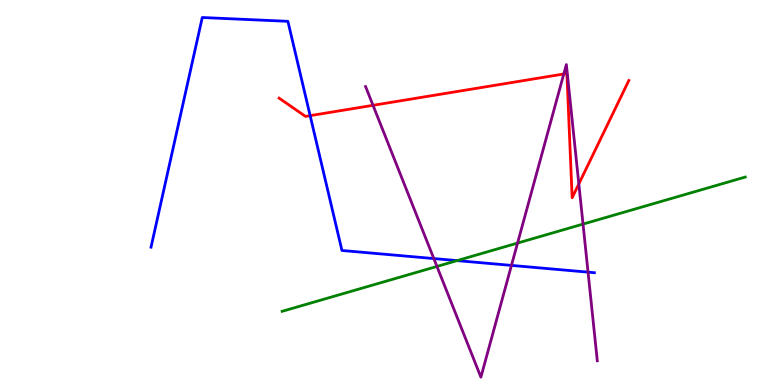[{'lines': ['blue', 'red'], 'intersections': [{'x': 4.0, 'y': 7.0}]}, {'lines': ['green', 'red'], 'intersections': []}, {'lines': ['purple', 'red'], 'intersections': [{'x': 4.81, 'y': 7.26}, {'x': 7.27, 'y': 8.08}, {'x': 7.47, 'y': 5.22}]}, {'lines': ['blue', 'green'], 'intersections': [{'x': 5.9, 'y': 3.23}]}, {'lines': ['blue', 'purple'], 'intersections': [{'x': 5.6, 'y': 3.28}, {'x': 6.6, 'y': 3.11}, {'x': 7.59, 'y': 2.93}]}, {'lines': ['green', 'purple'], 'intersections': [{'x': 5.64, 'y': 3.08}, {'x': 6.68, 'y': 3.69}, {'x': 7.52, 'y': 4.18}]}]